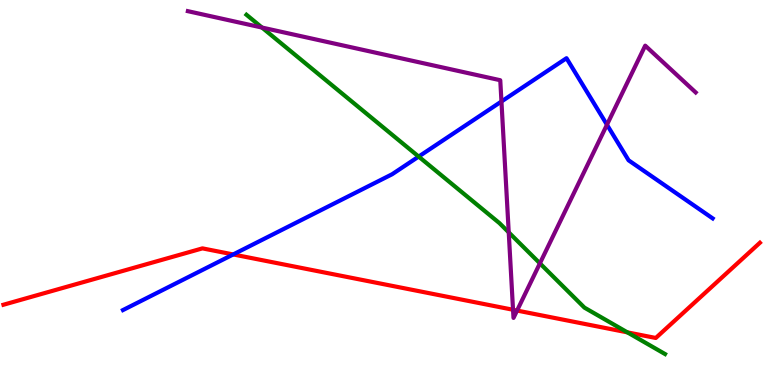[{'lines': ['blue', 'red'], 'intersections': [{'x': 3.01, 'y': 3.39}]}, {'lines': ['green', 'red'], 'intersections': [{'x': 8.1, 'y': 1.37}]}, {'lines': ['purple', 'red'], 'intersections': [{'x': 6.62, 'y': 1.95}, {'x': 6.67, 'y': 1.93}]}, {'lines': ['blue', 'green'], 'intersections': [{'x': 5.4, 'y': 5.93}]}, {'lines': ['blue', 'purple'], 'intersections': [{'x': 6.47, 'y': 7.36}, {'x': 7.83, 'y': 6.76}]}, {'lines': ['green', 'purple'], 'intersections': [{'x': 3.38, 'y': 9.28}, {'x': 6.56, 'y': 3.96}, {'x': 6.97, 'y': 3.16}]}]